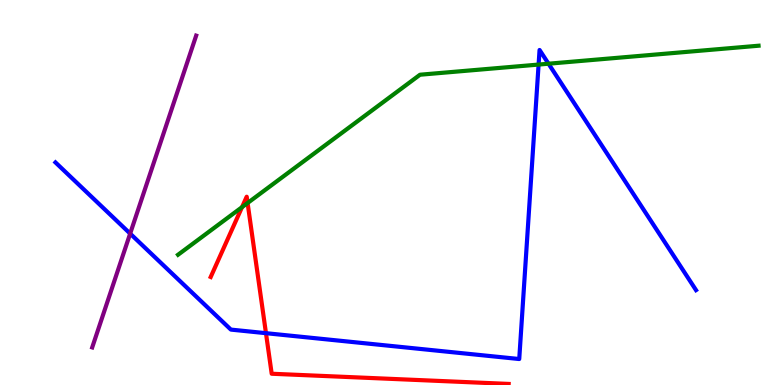[{'lines': ['blue', 'red'], 'intersections': [{'x': 3.43, 'y': 1.35}]}, {'lines': ['green', 'red'], 'intersections': [{'x': 3.12, 'y': 4.62}, {'x': 3.19, 'y': 4.73}]}, {'lines': ['purple', 'red'], 'intersections': []}, {'lines': ['blue', 'green'], 'intersections': [{'x': 6.95, 'y': 8.32}, {'x': 7.08, 'y': 8.35}]}, {'lines': ['blue', 'purple'], 'intersections': [{'x': 1.68, 'y': 3.93}]}, {'lines': ['green', 'purple'], 'intersections': []}]